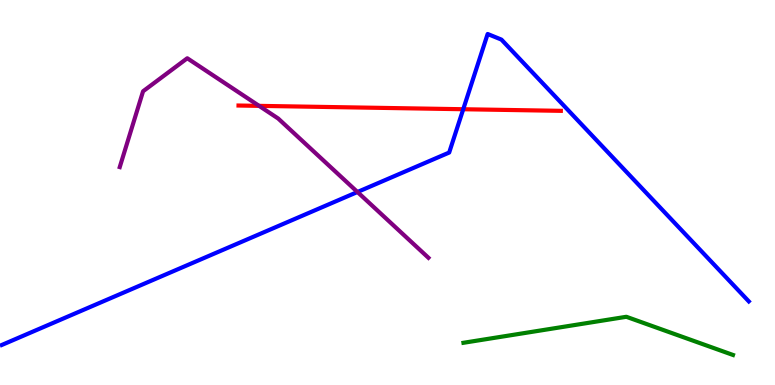[{'lines': ['blue', 'red'], 'intersections': [{'x': 5.98, 'y': 7.16}]}, {'lines': ['green', 'red'], 'intersections': []}, {'lines': ['purple', 'red'], 'intersections': [{'x': 3.34, 'y': 7.25}]}, {'lines': ['blue', 'green'], 'intersections': []}, {'lines': ['blue', 'purple'], 'intersections': [{'x': 4.61, 'y': 5.01}]}, {'lines': ['green', 'purple'], 'intersections': []}]